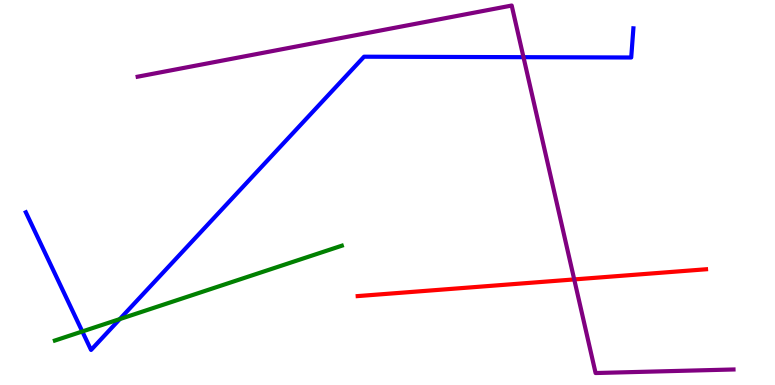[{'lines': ['blue', 'red'], 'intersections': []}, {'lines': ['green', 'red'], 'intersections': []}, {'lines': ['purple', 'red'], 'intersections': [{'x': 7.41, 'y': 2.74}]}, {'lines': ['blue', 'green'], 'intersections': [{'x': 1.06, 'y': 1.39}, {'x': 1.55, 'y': 1.71}]}, {'lines': ['blue', 'purple'], 'intersections': [{'x': 6.75, 'y': 8.51}]}, {'lines': ['green', 'purple'], 'intersections': []}]